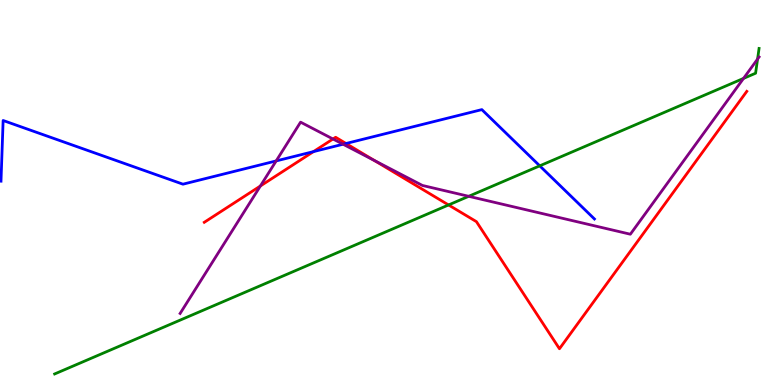[{'lines': ['blue', 'red'], 'intersections': [{'x': 4.04, 'y': 6.06}, {'x': 4.46, 'y': 6.27}]}, {'lines': ['green', 'red'], 'intersections': [{'x': 5.79, 'y': 4.68}]}, {'lines': ['purple', 'red'], 'intersections': [{'x': 3.36, 'y': 5.17}, {'x': 4.3, 'y': 6.39}, {'x': 4.83, 'y': 5.83}]}, {'lines': ['blue', 'green'], 'intersections': [{'x': 6.96, 'y': 5.69}]}, {'lines': ['blue', 'purple'], 'intersections': [{'x': 3.56, 'y': 5.82}, {'x': 4.43, 'y': 6.25}]}, {'lines': ['green', 'purple'], 'intersections': [{'x': 6.05, 'y': 4.9}, {'x': 9.59, 'y': 7.96}, {'x': 9.78, 'y': 8.47}]}]